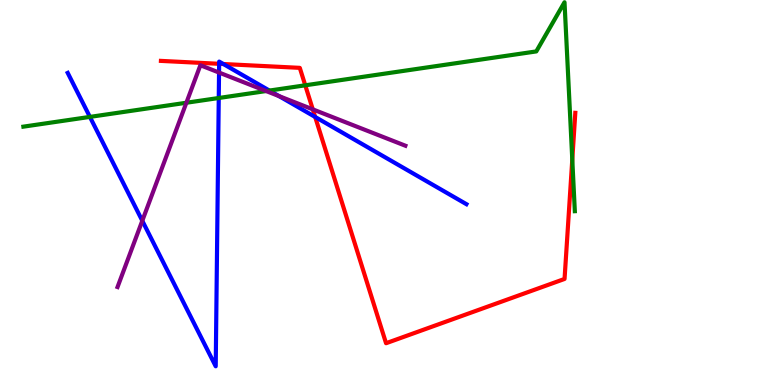[{'lines': ['blue', 'red'], 'intersections': [{'x': 2.83, 'y': 8.34}, {'x': 2.88, 'y': 8.34}, {'x': 4.07, 'y': 6.96}]}, {'lines': ['green', 'red'], 'intersections': [{'x': 3.94, 'y': 7.78}, {'x': 7.38, 'y': 5.86}]}, {'lines': ['purple', 'red'], 'intersections': [{'x': 4.04, 'y': 7.16}]}, {'lines': ['blue', 'green'], 'intersections': [{'x': 1.16, 'y': 6.96}, {'x': 2.82, 'y': 7.45}, {'x': 3.48, 'y': 7.65}]}, {'lines': ['blue', 'purple'], 'intersections': [{'x': 1.84, 'y': 4.27}, {'x': 2.83, 'y': 8.12}, {'x': 3.6, 'y': 7.5}]}, {'lines': ['green', 'purple'], 'intersections': [{'x': 2.4, 'y': 7.33}, {'x': 3.43, 'y': 7.64}]}]